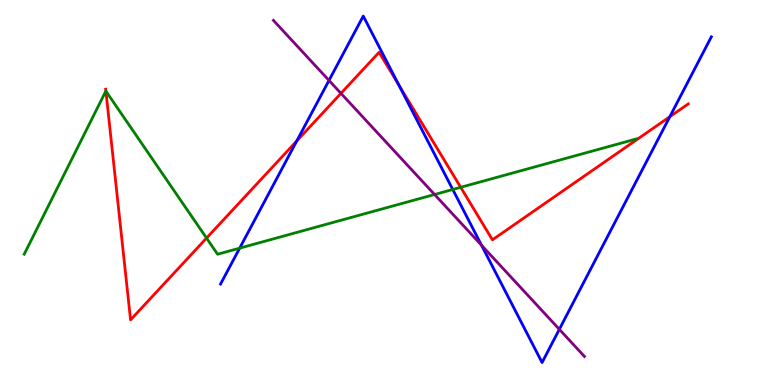[{'lines': ['blue', 'red'], 'intersections': [{'x': 3.83, 'y': 6.34}, {'x': 5.15, 'y': 7.79}, {'x': 8.64, 'y': 6.97}]}, {'lines': ['green', 'red'], 'intersections': [{'x': 1.37, 'y': 7.63}, {'x': 2.67, 'y': 3.82}, {'x': 5.94, 'y': 5.13}]}, {'lines': ['purple', 'red'], 'intersections': [{'x': 4.4, 'y': 7.58}]}, {'lines': ['blue', 'green'], 'intersections': [{'x': 3.09, 'y': 3.55}, {'x': 5.84, 'y': 5.08}]}, {'lines': ['blue', 'purple'], 'intersections': [{'x': 4.25, 'y': 7.91}, {'x': 6.21, 'y': 3.63}, {'x': 7.22, 'y': 1.45}]}, {'lines': ['green', 'purple'], 'intersections': [{'x': 5.61, 'y': 4.95}]}]